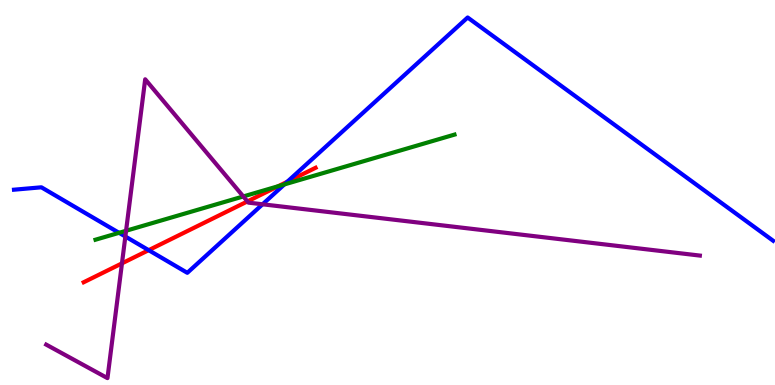[{'lines': ['blue', 'red'], 'intersections': [{'x': 1.92, 'y': 3.5}, {'x': 3.71, 'y': 5.28}]}, {'lines': ['green', 'red'], 'intersections': [{'x': 3.59, 'y': 5.16}]}, {'lines': ['purple', 'red'], 'intersections': [{'x': 1.57, 'y': 3.16}, {'x': 3.19, 'y': 4.77}]}, {'lines': ['blue', 'green'], 'intersections': [{'x': 1.54, 'y': 3.95}, {'x': 3.67, 'y': 5.21}]}, {'lines': ['blue', 'purple'], 'intersections': [{'x': 1.62, 'y': 3.86}, {'x': 3.39, 'y': 4.69}]}, {'lines': ['green', 'purple'], 'intersections': [{'x': 1.63, 'y': 4.01}, {'x': 3.14, 'y': 4.9}]}]